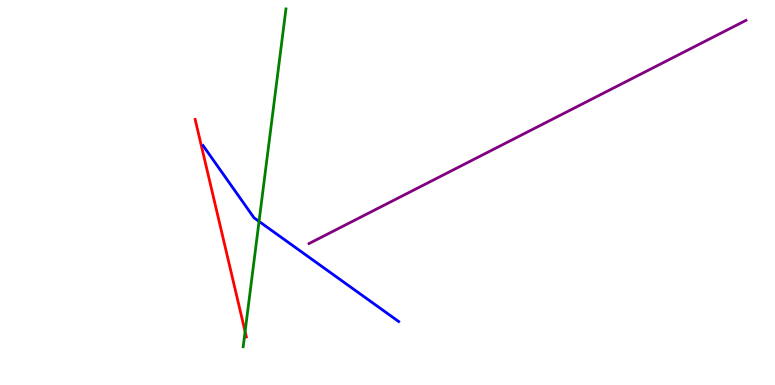[{'lines': ['blue', 'red'], 'intersections': []}, {'lines': ['green', 'red'], 'intersections': [{'x': 3.16, 'y': 1.39}]}, {'lines': ['purple', 'red'], 'intersections': []}, {'lines': ['blue', 'green'], 'intersections': [{'x': 3.34, 'y': 4.25}]}, {'lines': ['blue', 'purple'], 'intersections': []}, {'lines': ['green', 'purple'], 'intersections': []}]